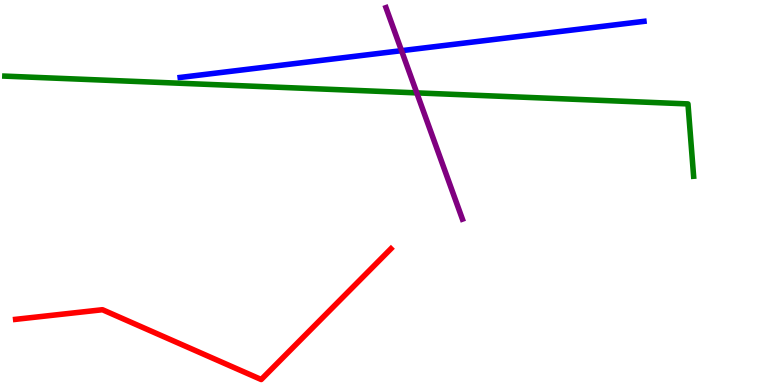[{'lines': ['blue', 'red'], 'intersections': []}, {'lines': ['green', 'red'], 'intersections': []}, {'lines': ['purple', 'red'], 'intersections': []}, {'lines': ['blue', 'green'], 'intersections': []}, {'lines': ['blue', 'purple'], 'intersections': [{'x': 5.18, 'y': 8.68}]}, {'lines': ['green', 'purple'], 'intersections': [{'x': 5.38, 'y': 7.59}]}]